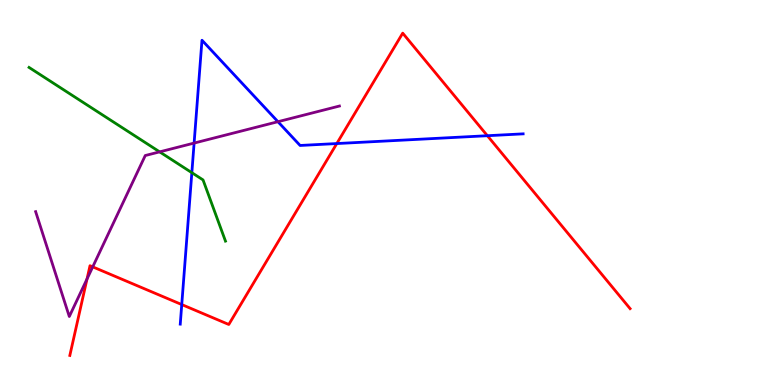[{'lines': ['blue', 'red'], 'intersections': [{'x': 2.35, 'y': 2.09}, {'x': 4.35, 'y': 6.27}, {'x': 6.29, 'y': 6.47}]}, {'lines': ['green', 'red'], 'intersections': []}, {'lines': ['purple', 'red'], 'intersections': [{'x': 1.12, 'y': 2.75}, {'x': 1.2, 'y': 3.07}]}, {'lines': ['blue', 'green'], 'intersections': [{'x': 2.48, 'y': 5.51}]}, {'lines': ['blue', 'purple'], 'intersections': [{'x': 2.5, 'y': 6.28}, {'x': 3.59, 'y': 6.84}]}, {'lines': ['green', 'purple'], 'intersections': [{'x': 2.06, 'y': 6.06}]}]